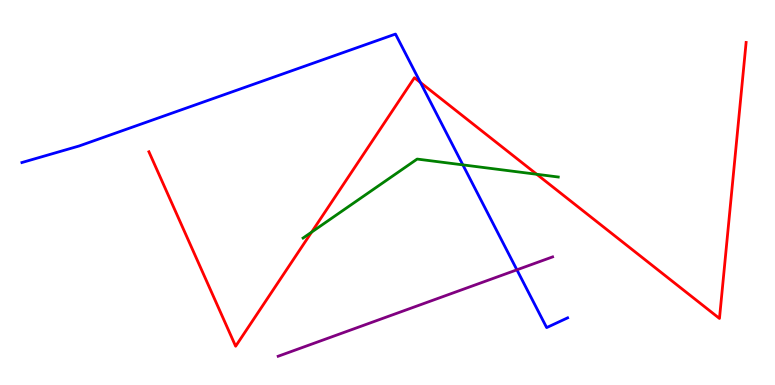[{'lines': ['blue', 'red'], 'intersections': [{'x': 5.42, 'y': 7.86}]}, {'lines': ['green', 'red'], 'intersections': [{'x': 4.02, 'y': 3.97}, {'x': 6.93, 'y': 5.47}]}, {'lines': ['purple', 'red'], 'intersections': []}, {'lines': ['blue', 'green'], 'intersections': [{'x': 5.97, 'y': 5.72}]}, {'lines': ['blue', 'purple'], 'intersections': [{'x': 6.67, 'y': 2.99}]}, {'lines': ['green', 'purple'], 'intersections': []}]